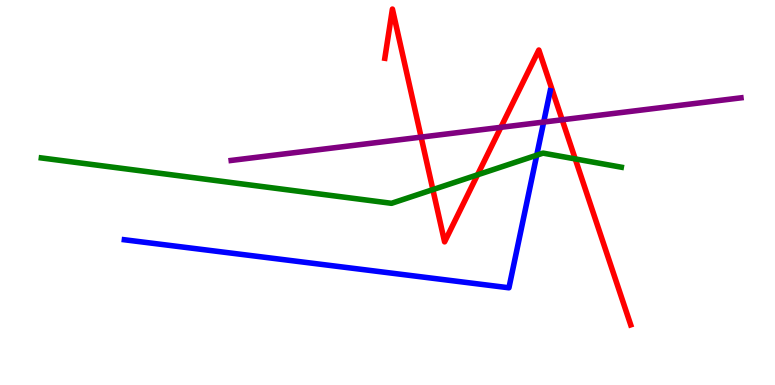[{'lines': ['blue', 'red'], 'intersections': []}, {'lines': ['green', 'red'], 'intersections': [{'x': 5.59, 'y': 5.08}, {'x': 6.16, 'y': 5.46}, {'x': 7.42, 'y': 5.87}]}, {'lines': ['purple', 'red'], 'intersections': [{'x': 5.43, 'y': 6.44}, {'x': 6.46, 'y': 6.69}, {'x': 7.25, 'y': 6.89}]}, {'lines': ['blue', 'green'], 'intersections': [{'x': 6.93, 'y': 5.97}]}, {'lines': ['blue', 'purple'], 'intersections': [{'x': 7.02, 'y': 6.83}]}, {'lines': ['green', 'purple'], 'intersections': []}]